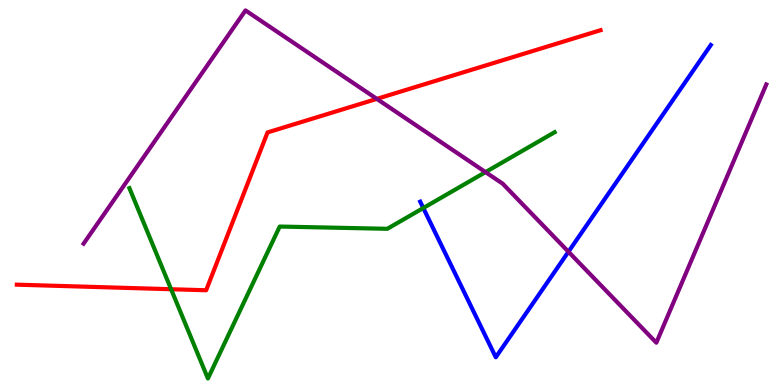[{'lines': ['blue', 'red'], 'intersections': []}, {'lines': ['green', 'red'], 'intersections': [{'x': 2.21, 'y': 2.49}]}, {'lines': ['purple', 'red'], 'intersections': [{'x': 4.86, 'y': 7.43}]}, {'lines': ['blue', 'green'], 'intersections': [{'x': 5.46, 'y': 4.6}]}, {'lines': ['blue', 'purple'], 'intersections': [{'x': 7.33, 'y': 3.46}]}, {'lines': ['green', 'purple'], 'intersections': [{'x': 6.26, 'y': 5.53}]}]